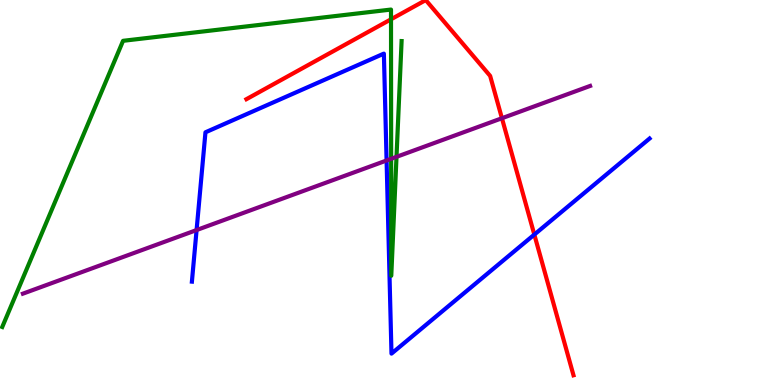[{'lines': ['blue', 'red'], 'intersections': [{'x': 6.89, 'y': 3.91}]}, {'lines': ['green', 'red'], 'intersections': [{'x': 5.05, 'y': 9.5}]}, {'lines': ['purple', 'red'], 'intersections': [{'x': 6.48, 'y': 6.93}]}, {'lines': ['blue', 'green'], 'intersections': []}, {'lines': ['blue', 'purple'], 'intersections': [{'x': 2.54, 'y': 4.02}, {'x': 4.99, 'y': 5.83}]}, {'lines': ['green', 'purple'], 'intersections': [{'x': 5.05, 'y': 5.88}, {'x': 5.12, 'y': 5.93}]}]